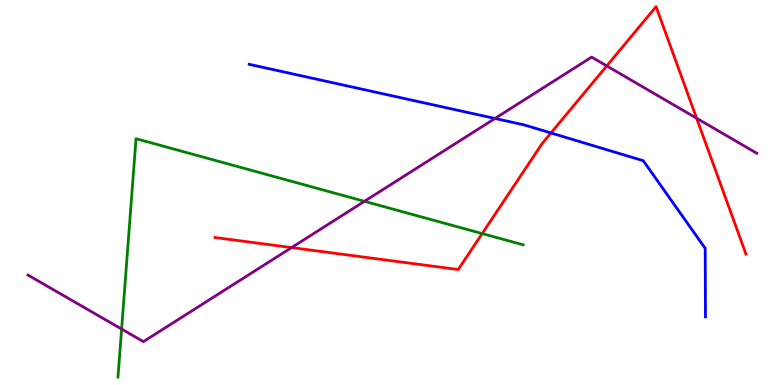[{'lines': ['blue', 'red'], 'intersections': [{'x': 7.11, 'y': 6.55}]}, {'lines': ['green', 'red'], 'intersections': [{'x': 6.22, 'y': 3.93}]}, {'lines': ['purple', 'red'], 'intersections': [{'x': 3.76, 'y': 3.57}, {'x': 7.83, 'y': 8.29}, {'x': 8.99, 'y': 6.93}]}, {'lines': ['blue', 'green'], 'intersections': []}, {'lines': ['blue', 'purple'], 'intersections': [{'x': 6.39, 'y': 6.92}]}, {'lines': ['green', 'purple'], 'intersections': [{'x': 1.57, 'y': 1.45}, {'x': 4.7, 'y': 4.77}]}]